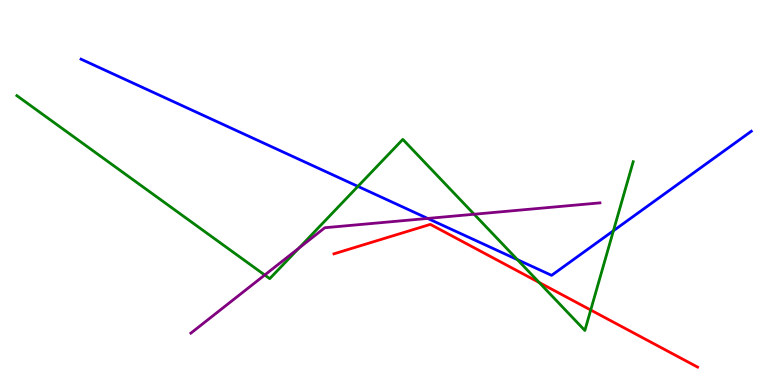[{'lines': ['blue', 'red'], 'intersections': []}, {'lines': ['green', 'red'], 'intersections': [{'x': 6.96, 'y': 2.66}, {'x': 7.62, 'y': 1.95}]}, {'lines': ['purple', 'red'], 'intersections': []}, {'lines': ['blue', 'green'], 'intersections': [{'x': 4.62, 'y': 5.16}, {'x': 6.68, 'y': 3.26}, {'x': 7.92, 'y': 4.01}]}, {'lines': ['blue', 'purple'], 'intersections': [{'x': 5.52, 'y': 4.33}]}, {'lines': ['green', 'purple'], 'intersections': [{'x': 3.42, 'y': 2.86}, {'x': 3.86, 'y': 3.56}, {'x': 6.12, 'y': 4.44}]}]